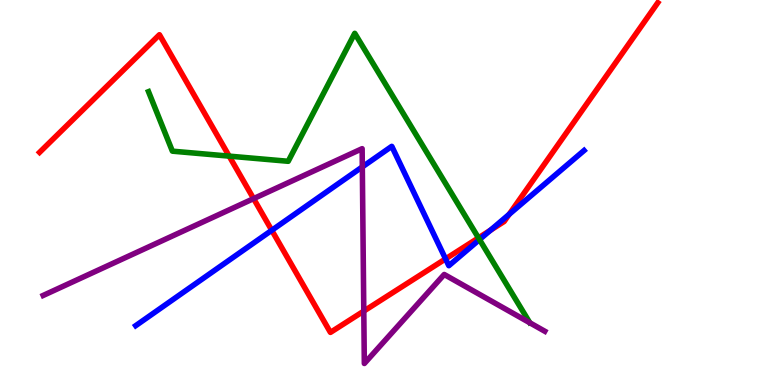[{'lines': ['blue', 'red'], 'intersections': [{'x': 3.51, 'y': 4.02}, {'x': 5.75, 'y': 3.28}, {'x': 6.33, 'y': 4.02}, {'x': 6.57, 'y': 4.43}]}, {'lines': ['green', 'red'], 'intersections': [{'x': 2.96, 'y': 5.94}, {'x': 6.17, 'y': 3.82}]}, {'lines': ['purple', 'red'], 'intersections': [{'x': 3.27, 'y': 4.84}, {'x': 4.69, 'y': 1.92}]}, {'lines': ['blue', 'green'], 'intersections': [{'x': 6.19, 'y': 3.78}]}, {'lines': ['blue', 'purple'], 'intersections': [{'x': 4.68, 'y': 5.67}]}, {'lines': ['green', 'purple'], 'intersections': []}]